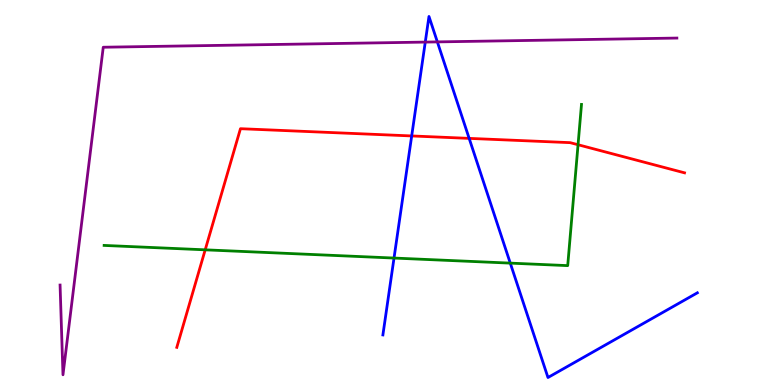[{'lines': ['blue', 'red'], 'intersections': [{'x': 5.31, 'y': 6.47}, {'x': 6.05, 'y': 6.41}]}, {'lines': ['green', 'red'], 'intersections': [{'x': 2.65, 'y': 3.51}, {'x': 7.46, 'y': 6.24}]}, {'lines': ['purple', 'red'], 'intersections': []}, {'lines': ['blue', 'green'], 'intersections': [{'x': 5.08, 'y': 3.3}, {'x': 6.58, 'y': 3.17}]}, {'lines': ['blue', 'purple'], 'intersections': [{'x': 5.49, 'y': 8.91}, {'x': 5.64, 'y': 8.91}]}, {'lines': ['green', 'purple'], 'intersections': []}]